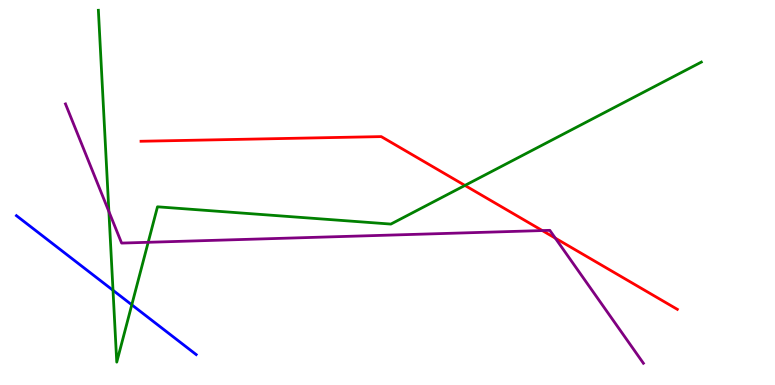[{'lines': ['blue', 'red'], 'intersections': []}, {'lines': ['green', 'red'], 'intersections': [{'x': 6.0, 'y': 5.18}]}, {'lines': ['purple', 'red'], 'intersections': [{'x': 7.0, 'y': 4.01}, {'x': 7.17, 'y': 3.81}]}, {'lines': ['blue', 'green'], 'intersections': [{'x': 1.46, 'y': 2.46}, {'x': 1.7, 'y': 2.08}]}, {'lines': ['blue', 'purple'], 'intersections': []}, {'lines': ['green', 'purple'], 'intersections': [{'x': 1.4, 'y': 4.51}, {'x': 1.91, 'y': 3.71}]}]